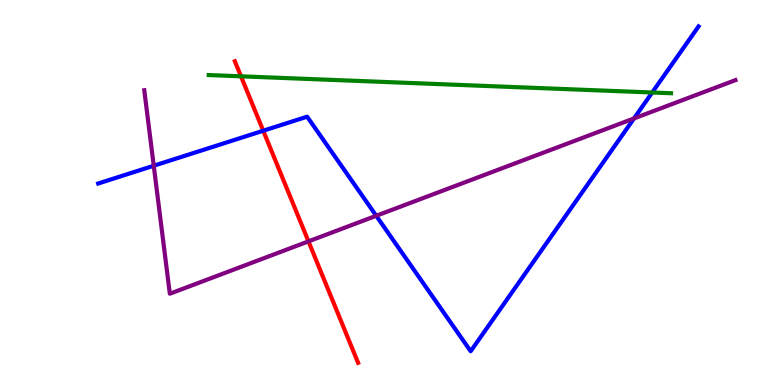[{'lines': ['blue', 'red'], 'intersections': [{'x': 3.4, 'y': 6.6}]}, {'lines': ['green', 'red'], 'intersections': [{'x': 3.11, 'y': 8.02}]}, {'lines': ['purple', 'red'], 'intersections': [{'x': 3.98, 'y': 3.73}]}, {'lines': ['blue', 'green'], 'intersections': [{'x': 8.42, 'y': 7.6}]}, {'lines': ['blue', 'purple'], 'intersections': [{'x': 1.98, 'y': 5.7}, {'x': 4.85, 'y': 4.4}, {'x': 8.18, 'y': 6.92}]}, {'lines': ['green', 'purple'], 'intersections': []}]